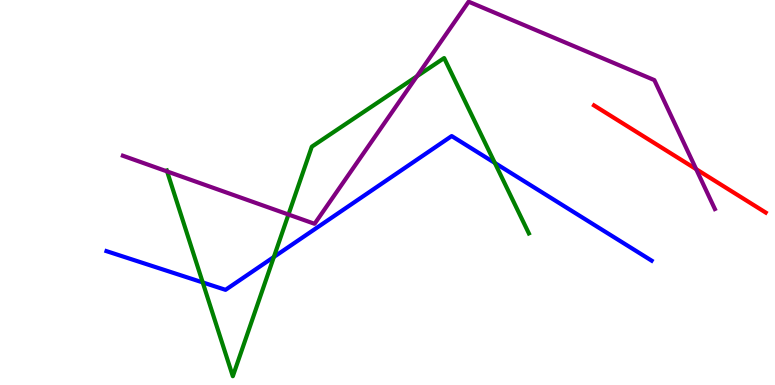[{'lines': ['blue', 'red'], 'intersections': []}, {'lines': ['green', 'red'], 'intersections': []}, {'lines': ['purple', 'red'], 'intersections': [{'x': 8.98, 'y': 5.61}]}, {'lines': ['blue', 'green'], 'intersections': [{'x': 2.62, 'y': 2.66}, {'x': 3.53, 'y': 3.33}, {'x': 6.38, 'y': 5.77}]}, {'lines': ['blue', 'purple'], 'intersections': []}, {'lines': ['green', 'purple'], 'intersections': [{'x': 2.16, 'y': 5.55}, {'x': 3.72, 'y': 4.43}, {'x': 5.38, 'y': 8.02}]}]